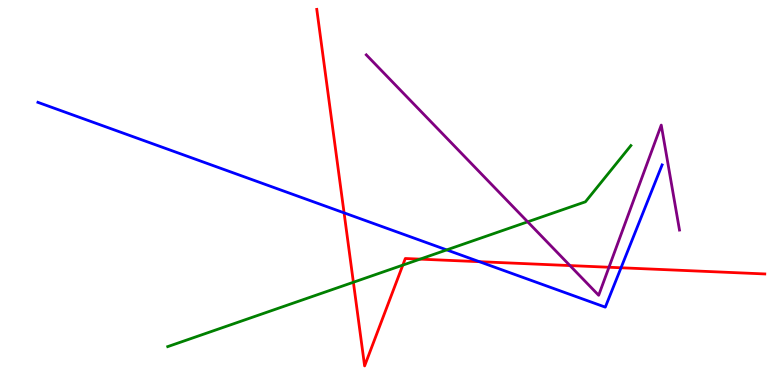[{'lines': ['blue', 'red'], 'intersections': [{'x': 4.44, 'y': 4.47}, {'x': 6.19, 'y': 3.2}, {'x': 8.01, 'y': 3.05}]}, {'lines': ['green', 'red'], 'intersections': [{'x': 4.56, 'y': 2.67}, {'x': 5.2, 'y': 3.11}, {'x': 5.42, 'y': 3.27}]}, {'lines': ['purple', 'red'], 'intersections': [{'x': 7.35, 'y': 3.1}, {'x': 7.86, 'y': 3.06}]}, {'lines': ['blue', 'green'], 'intersections': [{'x': 5.76, 'y': 3.51}]}, {'lines': ['blue', 'purple'], 'intersections': []}, {'lines': ['green', 'purple'], 'intersections': [{'x': 6.81, 'y': 4.24}]}]